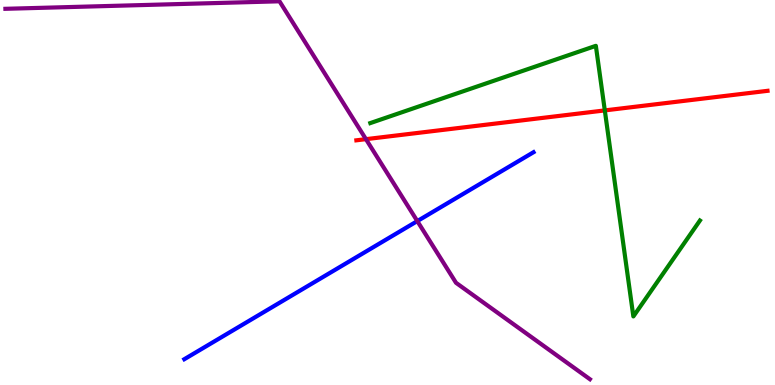[{'lines': ['blue', 'red'], 'intersections': []}, {'lines': ['green', 'red'], 'intersections': [{'x': 7.8, 'y': 7.13}]}, {'lines': ['purple', 'red'], 'intersections': [{'x': 4.72, 'y': 6.39}]}, {'lines': ['blue', 'green'], 'intersections': []}, {'lines': ['blue', 'purple'], 'intersections': [{'x': 5.38, 'y': 4.26}]}, {'lines': ['green', 'purple'], 'intersections': []}]